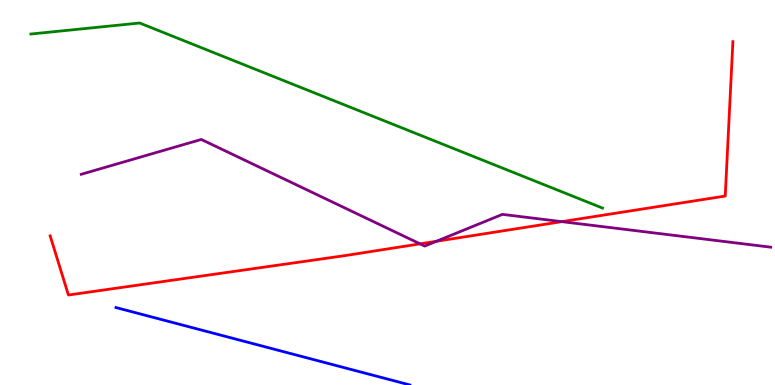[{'lines': ['blue', 'red'], 'intersections': []}, {'lines': ['green', 'red'], 'intersections': []}, {'lines': ['purple', 'red'], 'intersections': [{'x': 5.42, 'y': 3.67}, {'x': 5.63, 'y': 3.73}, {'x': 7.25, 'y': 4.24}]}, {'lines': ['blue', 'green'], 'intersections': []}, {'lines': ['blue', 'purple'], 'intersections': []}, {'lines': ['green', 'purple'], 'intersections': []}]